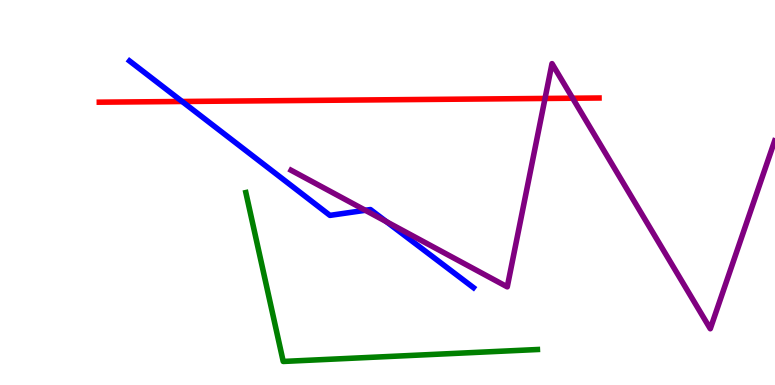[{'lines': ['blue', 'red'], 'intersections': [{'x': 2.35, 'y': 7.36}]}, {'lines': ['green', 'red'], 'intersections': []}, {'lines': ['purple', 'red'], 'intersections': [{'x': 7.03, 'y': 7.44}, {'x': 7.39, 'y': 7.45}]}, {'lines': ['blue', 'green'], 'intersections': []}, {'lines': ['blue', 'purple'], 'intersections': [{'x': 4.71, 'y': 4.54}, {'x': 4.99, 'y': 4.24}]}, {'lines': ['green', 'purple'], 'intersections': []}]